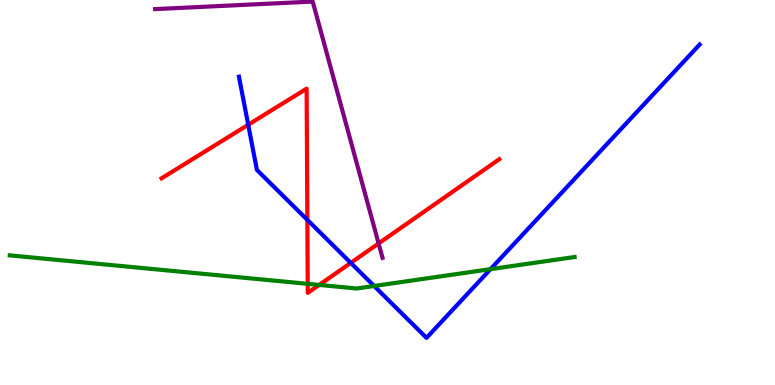[{'lines': ['blue', 'red'], 'intersections': [{'x': 3.2, 'y': 6.76}, {'x': 3.97, 'y': 4.29}, {'x': 4.53, 'y': 3.17}]}, {'lines': ['green', 'red'], 'intersections': [{'x': 3.97, 'y': 2.63}, {'x': 4.12, 'y': 2.6}]}, {'lines': ['purple', 'red'], 'intersections': [{'x': 4.89, 'y': 3.68}]}, {'lines': ['blue', 'green'], 'intersections': [{'x': 4.83, 'y': 2.57}, {'x': 6.33, 'y': 3.01}]}, {'lines': ['blue', 'purple'], 'intersections': []}, {'lines': ['green', 'purple'], 'intersections': []}]